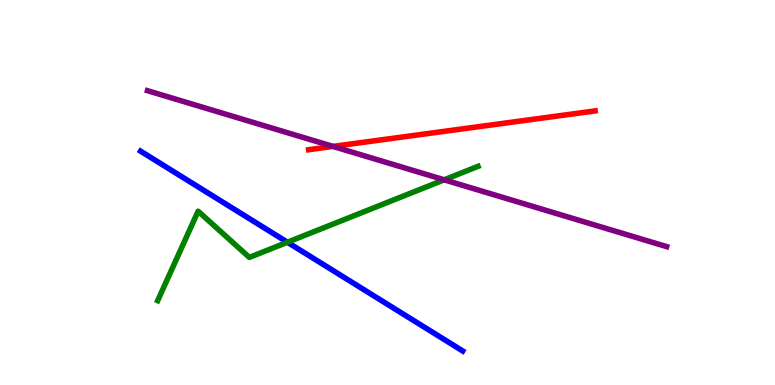[{'lines': ['blue', 'red'], 'intersections': []}, {'lines': ['green', 'red'], 'intersections': []}, {'lines': ['purple', 'red'], 'intersections': [{'x': 4.3, 'y': 6.2}]}, {'lines': ['blue', 'green'], 'intersections': [{'x': 3.71, 'y': 3.71}]}, {'lines': ['blue', 'purple'], 'intersections': []}, {'lines': ['green', 'purple'], 'intersections': [{'x': 5.73, 'y': 5.33}]}]